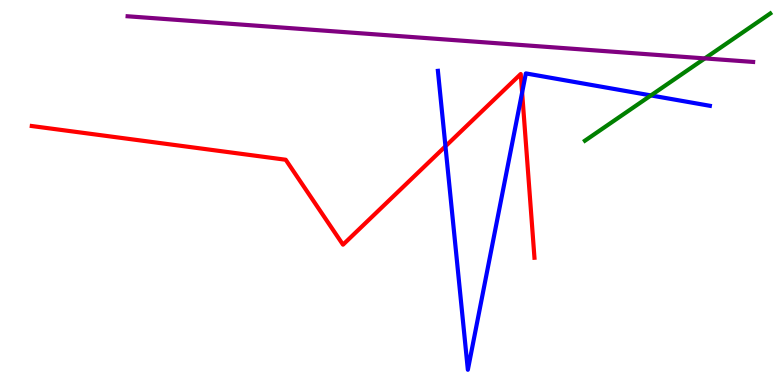[{'lines': ['blue', 'red'], 'intersections': [{'x': 5.75, 'y': 6.2}, {'x': 6.74, 'y': 7.6}]}, {'lines': ['green', 'red'], 'intersections': []}, {'lines': ['purple', 'red'], 'intersections': []}, {'lines': ['blue', 'green'], 'intersections': [{'x': 8.4, 'y': 7.52}]}, {'lines': ['blue', 'purple'], 'intersections': []}, {'lines': ['green', 'purple'], 'intersections': [{'x': 9.09, 'y': 8.48}]}]